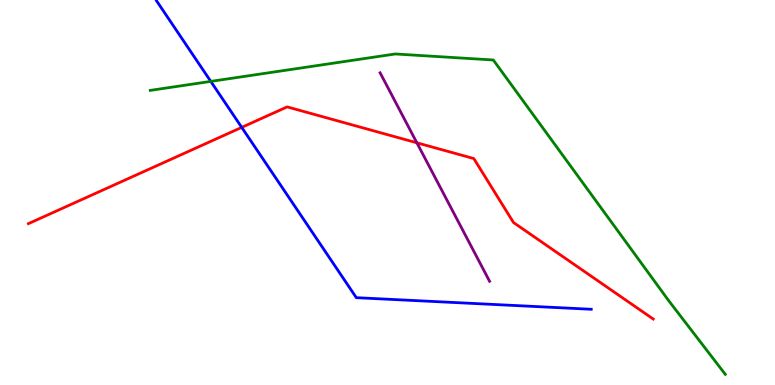[{'lines': ['blue', 'red'], 'intersections': [{'x': 3.12, 'y': 6.69}]}, {'lines': ['green', 'red'], 'intersections': []}, {'lines': ['purple', 'red'], 'intersections': [{'x': 5.38, 'y': 6.29}]}, {'lines': ['blue', 'green'], 'intersections': [{'x': 2.72, 'y': 7.89}]}, {'lines': ['blue', 'purple'], 'intersections': []}, {'lines': ['green', 'purple'], 'intersections': []}]